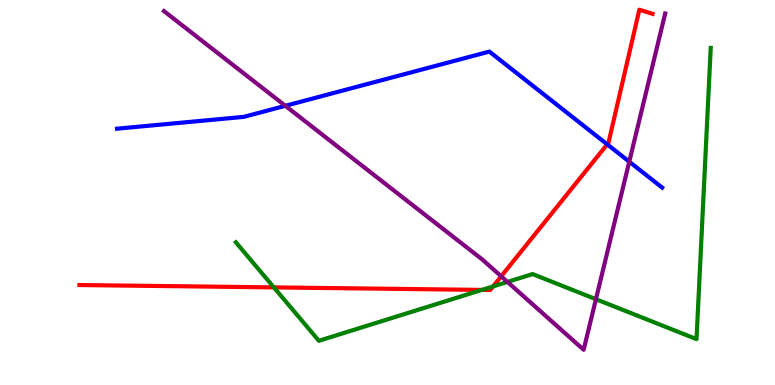[{'lines': ['blue', 'red'], 'intersections': [{'x': 7.83, 'y': 6.25}]}, {'lines': ['green', 'red'], 'intersections': [{'x': 3.53, 'y': 2.54}, {'x': 6.22, 'y': 2.47}, {'x': 6.36, 'y': 2.56}]}, {'lines': ['purple', 'red'], 'intersections': [{'x': 6.47, 'y': 2.82}]}, {'lines': ['blue', 'green'], 'intersections': []}, {'lines': ['blue', 'purple'], 'intersections': [{'x': 3.68, 'y': 7.25}, {'x': 8.12, 'y': 5.8}]}, {'lines': ['green', 'purple'], 'intersections': [{'x': 6.55, 'y': 2.68}, {'x': 7.69, 'y': 2.23}]}]